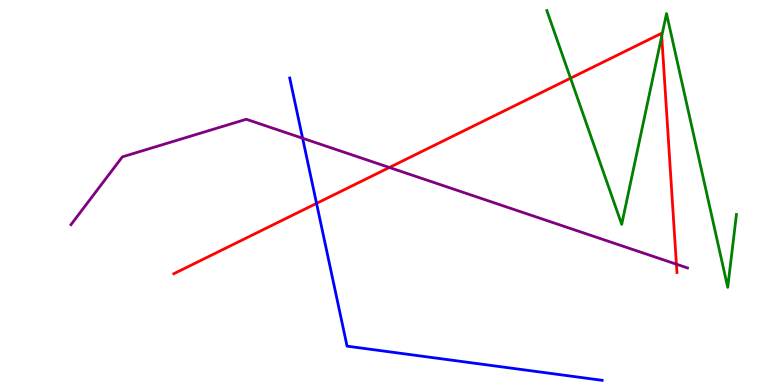[{'lines': ['blue', 'red'], 'intersections': [{'x': 4.08, 'y': 4.72}]}, {'lines': ['green', 'red'], 'intersections': [{'x': 7.36, 'y': 7.97}, {'x': 8.54, 'y': 9.06}]}, {'lines': ['purple', 'red'], 'intersections': [{'x': 5.02, 'y': 5.65}, {'x': 8.73, 'y': 3.14}]}, {'lines': ['blue', 'green'], 'intersections': []}, {'lines': ['blue', 'purple'], 'intersections': [{'x': 3.9, 'y': 6.41}]}, {'lines': ['green', 'purple'], 'intersections': []}]